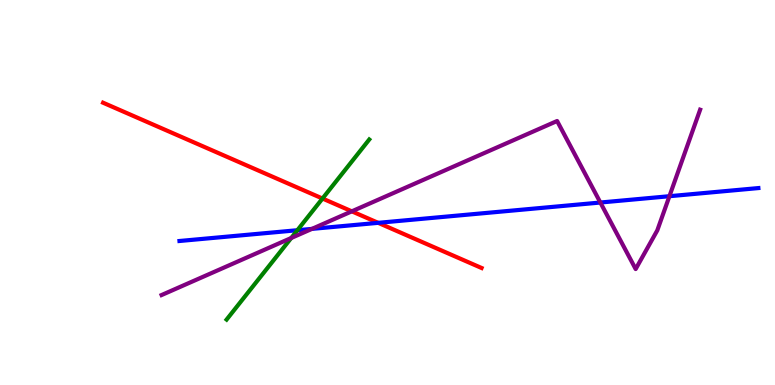[{'lines': ['blue', 'red'], 'intersections': [{'x': 4.88, 'y': 4.21}]}, {'lines': ['green', 'red'], 'intersections': [{'x': 4.16, 'y': 4.84}]}, {'lines': ['purple', 'red'], 'intersections': [{'x': 4.54, 'y': 4.51}]}, {'lines': ['blue', 'green'], 'intersections': [{'x': 3.84, 'y': 4.02}]}, {'lines': ['blue', 'purple'], 'intersections': [{'x': 4.02, 'y': 4.05}, {'x': 7.75, 'y': 4.74}, {'x': 8.64, 'y': 4.9}]}, {'lines': ['green', 'purple'], 'intersections': [{'x': 3.76, 'y': 3.82}]}]